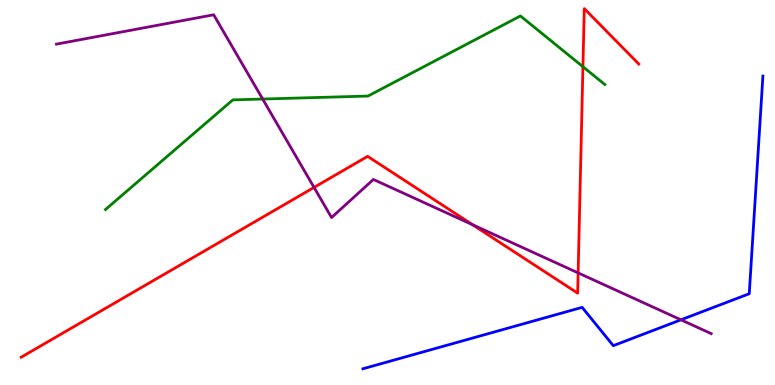[{'lines': ['blue', 'red'], 'intersections': []}, {'lines': ['green', 'red'], 'intersections': [{'x': 7.52, 'y': 8.27}]}, {'lines': ['purple', 'red'], 'intersections': [{'x': 4.05, 'y': 5.13}, {'x': 6.1, 'y': 4.16}, {'x': 7.46, 'y': 2.91}]}, {'lines': ['blue', 'green'], 'intersections': []}, {'lines': ['blue', 'purple'], 'intersections': [{'x': 8.79, 'y': 1.69}]}, {'lines': ['green', 'purple'], 'intersections': [{'x': 3.39, 'y': 7.43}]}]